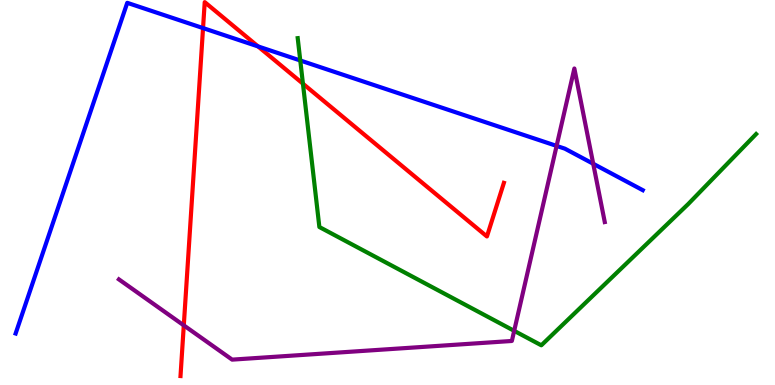[{'lines': ['blue', 'red'], 'intersections': [{'x': 2.62, 'y': 9.27}, {'x': 3.33, 'y': 8.79}]}, {'lines': ['green', 'red'], 'intersections': [{'x': 3.91, 'y': 7.83}]}, {'lines': ['purple', 'red'], 'intersections': [{'x': 2.37, 'y': 1.55}]}, {'lines': ['blue', 'green'], 'intersections': [{'x': 3.87, 'y': 8.43}]}, {'lines': ['blue', 'purple'], 'intersections': [{'x': 7.18, 'y': 6.21}, {'x': 7.65, 'y': 5.75}]}, {'lines': ['green', 'purple'], 'intersections': [{'x': 6.63, 'y': 1.41}]}]